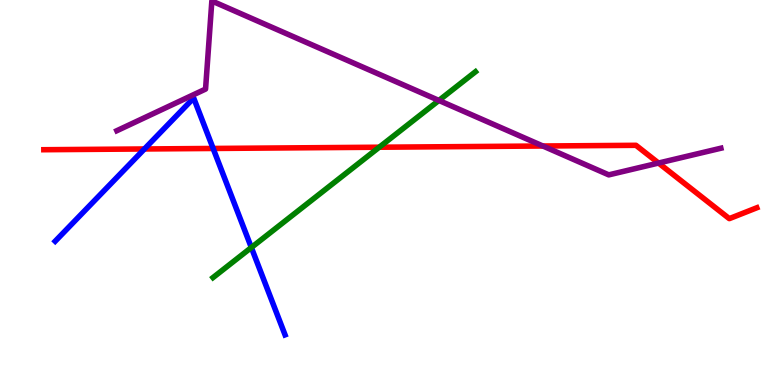[{'lines': ['blue', 'red'], 'intersections': [{'x': 1.86, 'y': 6.13}, {'x': 2.75, 'y': 6.14}]}, {'lines': ['green', 'red'], 'intersections': [{'x': 4.89, 'y': 6.18}]}, {'lines': ['purple', 'red'], 'intersections': [{'x': 7.0, 'y': 6.21}, {'x': 8.5, 'y': 5.77}]}, {'lines': ['blue', 'green'], 'intersections': [{'x': 3.24, 'y': 3.57}]}, {'lines': ['blue', 'purple'], 'intersections': []}, {'lines': ['green', 'purple'], 'intersections': [{'x': 5.66, 'y': 7.39}]}]